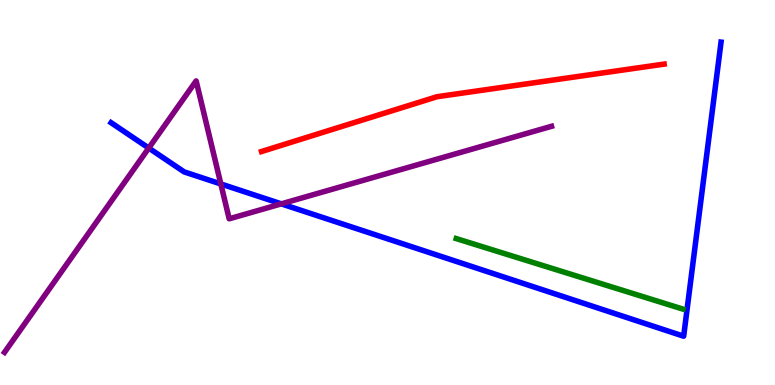[{'lines': ['blue', 'red'], 'intersections': []}, {'lines': ['green', 'red'], 'intersections': []}, {'lines': ['purple', 'red'], 'intersections': []}, {'lines': ['blue', 'green'], 'intersections': []}, {'lines': ['blue', 'purple'], 'intersections': [{'x': 1.92, 'y': 6.15}, {'x': 2.85, 'y': 5.22}, {'x': 3.63, 'y': 4.71}]}, {'lines': ['green', 'purple'], 'intersections': []}]